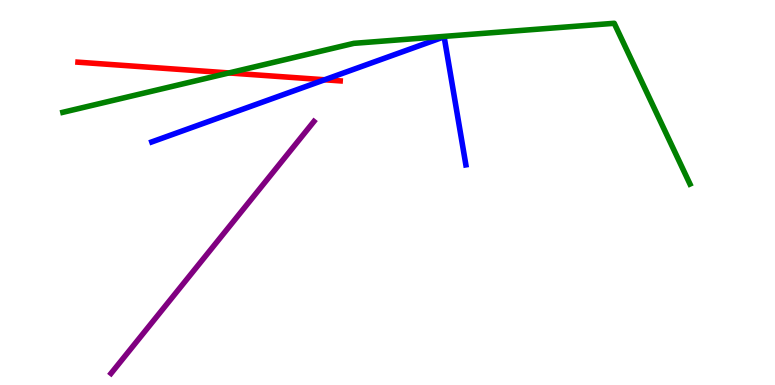[{'lines': ['blue', 'red'], 'intersections': [{'x': 4.19, 'y': 7.93}]}, {'lines': ['green', 'red'], 'intersections': [{'x': 2.95, 'y': 8.11}]}, {'lines': ['purple', 'red'], 'intersections': []}, {'lines': ['blue', 'green'], 'intersections': []}, {'lines': ['blue', 'purple'], 'intersections': []}, {'lines': ['green', 'purple'], 'intersections': []}]